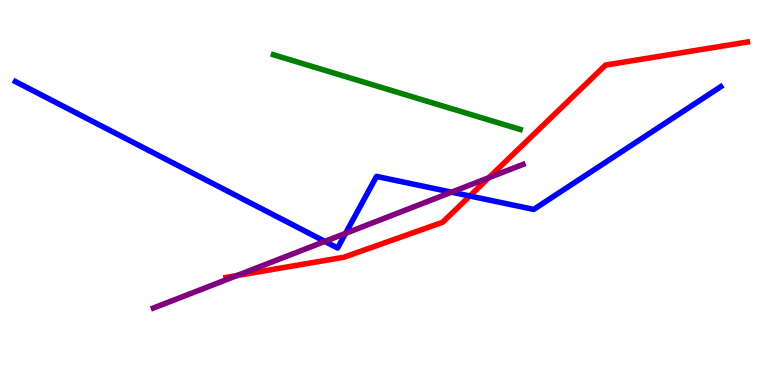[{'lines': ['blue', 'red'], 'intersections': [{'x': 6.06, 'y': 4.91}]}, {'lines': ['green', 'red'], 'intersections': []}, {'lines': ['purple', 'red'], 'intersections': [{'x': 3.06, 'y': 2.84}, {'x': 6.31, 'y': 5.38}]}, {'lines': ['blue', 'green'], 'intersections': []}, {'lines': ['blue', 'purple'], 'intersections': [{'x': 4.19, 'y': 3.73}, {'x': 4.46, 'y': 3.94}, {'x': 5.83, 'y': 5.01}]}, {'lines': ['green', 'purple'], 'intersections': []}]